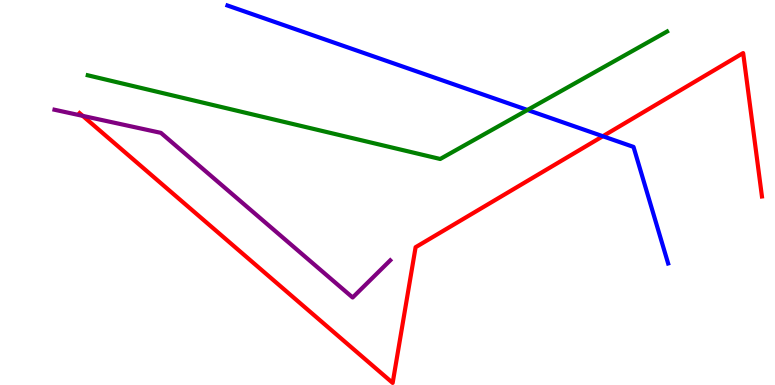[{'lines': ['blue', 'red'], 'intersections': [{'x': 7.78, 'y': 6.46}]}, {'lines': ['green', 'red'], 'intersections': []}, {'lines': ['purple', 'red'], 'intersections': [{'x': 1.07, 'y': 6.99}]}, {'lines': ['blue', 'green'], 'intersections': [{'x': 6.81, 'y': 7.14}]}, {'lines': ['blue', 'purple'], 'intersections': []}, {'lines': ['green', 'purple'], 'intersections': []}]